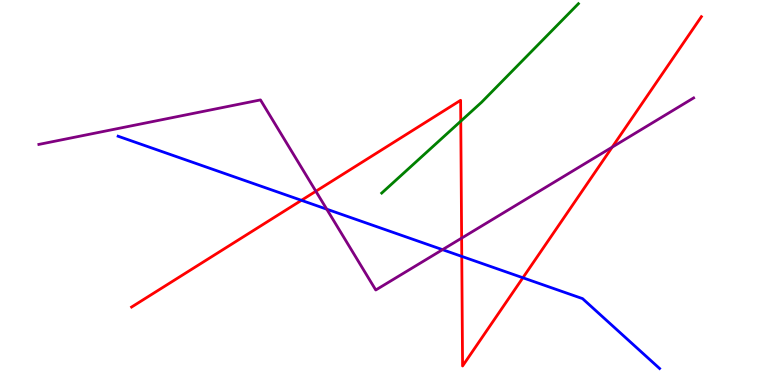[{'lines': ['blue', 'red'], 'intersections': [{'x': 3.89, 'y': 4.8}, {'x': 5.96, 'y': 3.34}, {'x': 6.75, 'y': 2.79}]}, {'lines': ['green', 'red'], 'intersections': [{'x': 5.95, 'y': 6.85}]}, {'lines': ['purple', 'red'], 'intersections': [{'x': 4.08, 'y': 5.03}, {'x': 5.96, 'y': 3.82}, {'x': 7.9, 'y': 6.18}]}, {'lines': ['blue', 'green'], 'intersections': []}, {'lines': ['blue', 'purple'], 'intersections': [{'x': 4.22, 'y': 4.57}, {'x': 5.71, 'y': 3.52}]}, {'lines': ['green', 'purple'], 'intersections': []}]